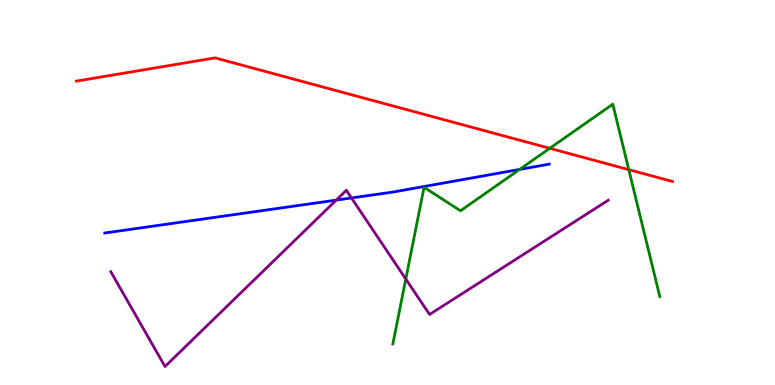[{'lines': ['blue', 'red'], 'intersections': []}, {'lines': ['green', 'red'], 'intersections': [{'x': 7.09, 'y': 6.15}, {'x': 8.11, 'y': 5.59}]}, {'lines': ['purple', 'red'], 'intersections': []}, {'lines': ['blue', 'green'], 'intersections': [{'x': 6.7, 'y': 5.6}]}, {'lines': ['blue', 'purple'], 'intersections': [{'x': 4.34, 'y': 4.8}, {'x': 4.53, 'y': 4.86}]}, {'lines': ['green', 'purple'], 'intersections': [{'x': 5.24, 'y': 2.75}]}]